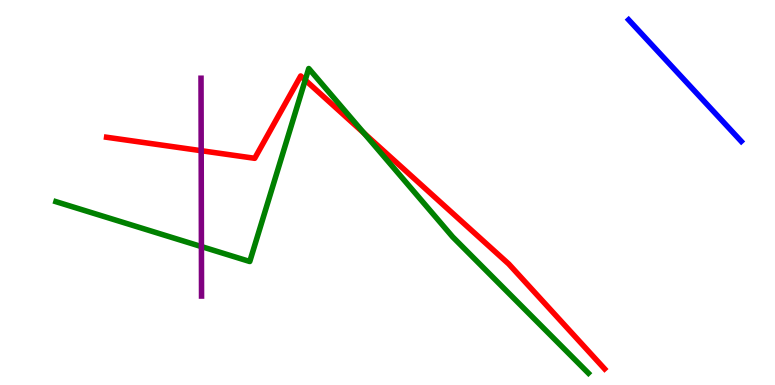[{'lines': ['blue', 'red'], 'intersections': []}, {'lines': ['green', 'red'], 'intersections': [{'x': 3.94, 'y': 7.92}, {'x': 4.7, 'y': 6.54}]}, {'lines': ['purple', 'red'], 'intersections': [{'x': 2.6, 'y': 6.09}]}, {'lines': ['blue', 'green'], 'intersections': []}, {'lines': ['blue', 'purple'], 'intersections': []}, {'lines': ['green', 'purple'], 'intersections': [{'x': 2.6, 'y': 3.6}]}]